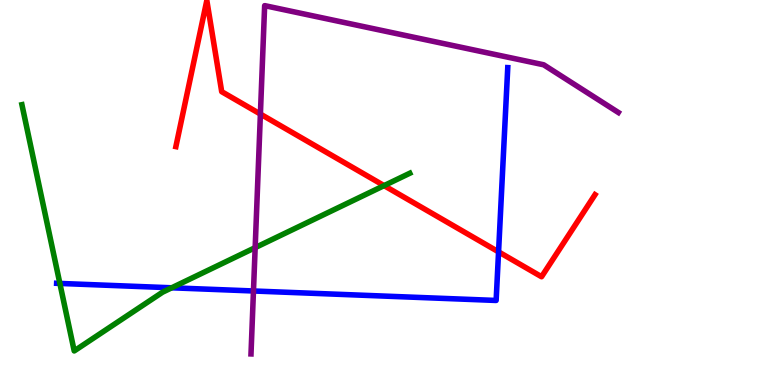[{'lines': ['blue', 'red'], 'intersections': [{'x': 6.43, 'y': 3.46}]}, {'lines': ['green', 'red'], 'intersections': [{'x': 4.96, 'y': 5.18}]}, {'lines': ['purple', 'red'], 'intersections': [{'x': 3.36, 'y': 7.04}]}, {'lines': ['blue', 'green'], 'intersections': [{'x': 0.773, 'y': 2.64}, {'x': 2.22, 'y': 2.52}]}, {'lines': ['blue', 'purple'], 'intersections': [{'x': 3.27, 'y': 2.44}]}, {'lines': ['green', 'purple'], 'intersections': [{'x': 3.29, 'y': 3.57}]}]